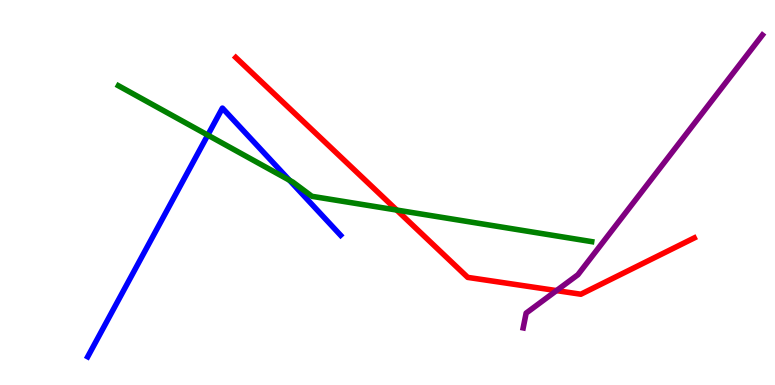[{'lines': ['blue', 'red'], 'intersections': []}, {'lines': ['green', 'red'], 'intersections': [{'x': 5.12, 'y': 4.54}]}, {'lines': ['purple', 'red'], 'intersections': [{'x': 7.18, 'y': 2.45}]}, {'lines': ['blue', 'green'], 'intersections': [{'x': 2.68, 'y': 6.49}, {'x': 3.73, 'y': 5.32}]}, {'lines': ['blue', 'purple'], 'intersections': []}, {'lines': ['green', 'purple'], 'intersections': []}]